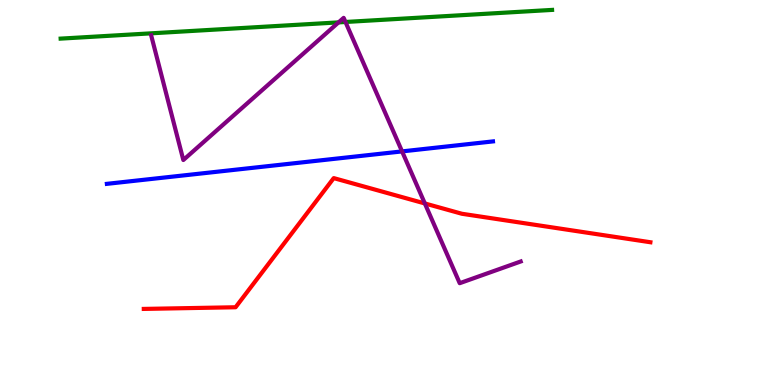[{'lines': ['blue', 'red'], 'intersections': []}, {'lines': ['green', 'red'], 'intersections': []}, {'lines': ['purple', 'red'], 'intersections': [{'x': 5.48, 'y': 4.72}]}, {'lines': ['blue', 'green'], 'intersections': []}, {'lines': ['blue', 'purple'], 'intersections': [{'x': 5.19, 'y': 6.07}]}, {'lines': ['green', 'purple'], 'intersections': [{'x': 4.37, 'y': 9.42}, {'x': 4.46, 'y': 9.43}]}]